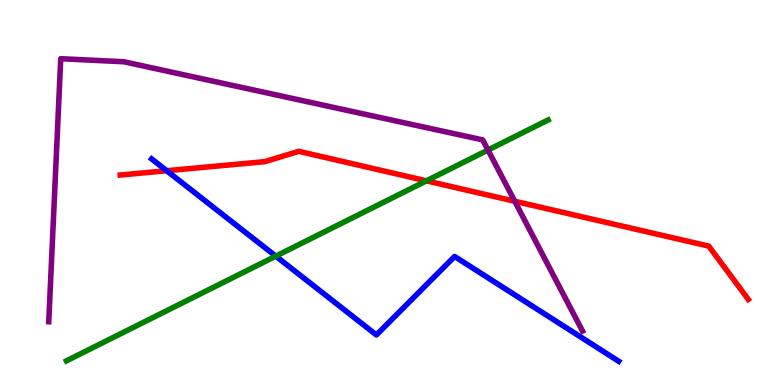[{'lines': ['blue', 'red'], 'intersections': [{'x': 2.15, 'y': 5.57}]}, {'lines': ['green', 'red'], 'intersections': [{'x': 5.5, 'y': 5.3}]}, {'lines': ['purple', 'red'], 'intersections': [{'x': 6.64, 'y': 4.77}]}, {'lines': ['blue', 'green'], 'intersections': [{'x': 3.56, 'y': 3.35}]}, {'lines': ['blue', 'purple'], 'intersections': []}, {'lines': ['green', 'purple'], 'intersections': [{'x': 6.3, 'y': 6.1}]}]